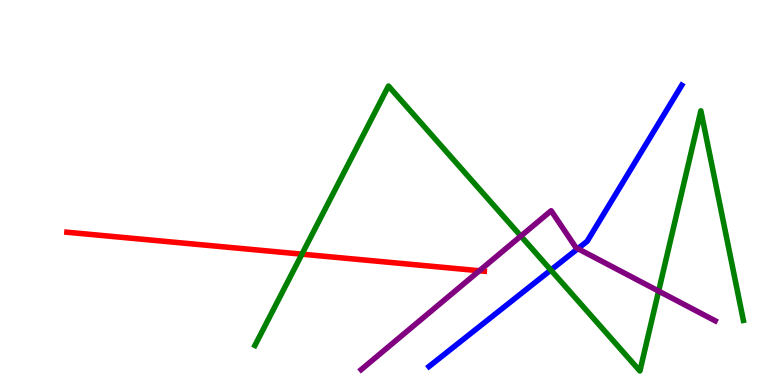[{'lines': ['blue', 'red'], 'intersections': []}, {'lines': ['green', 'red'], 'intersections': [{'x': 3.9, 'y': 3.4}]}, {'lines': ['purple', 'red'], 'intersections': [{'x': 6.19, 'y': 2.97}]}, {'lines': ['blue', 'green'], 'intersections': [{'x': 7.11, 'y': 2.99}]}, {'lines': ['blue', 'purple'], 'intersections': [{'x': 7.46, 'y': 3.54}]}, {'lines': ['green', 'purple'], 'intersections': [{'x': 6.72, 'y': 3.87}, {'x': 8.5, 'y': 2.44}]}]